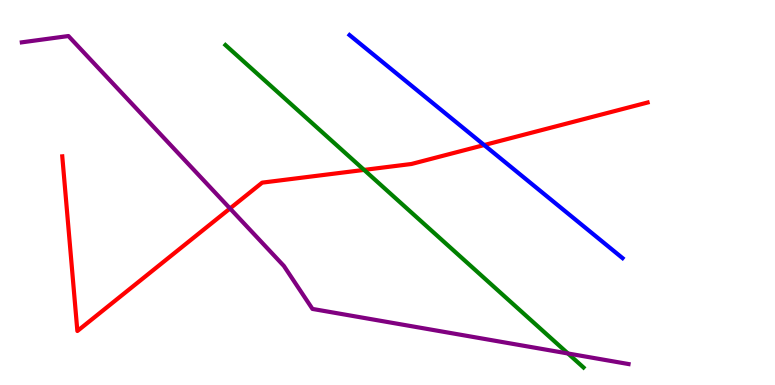[{'lines': ['blue', 'red'], 'intersections': [{'x': 6.25, 'y': 6.23}]}, {'lines': ['green', 'red'], 'intersections': [{'x': 4.7, 'y': 5.59}]}, {'lines': ['purple', 'red'], 'intersections': [{'x': 2.97, 'y': 4.59}]}, {'lines': ['blue', 'green'], 'intersections': []}, {'lines': ['blue', 'purple'], 'intersections': []}, {'lines': ['green', 'purple'], 'intersections': [{'x': 7.33, 'y': 0.819}]}]